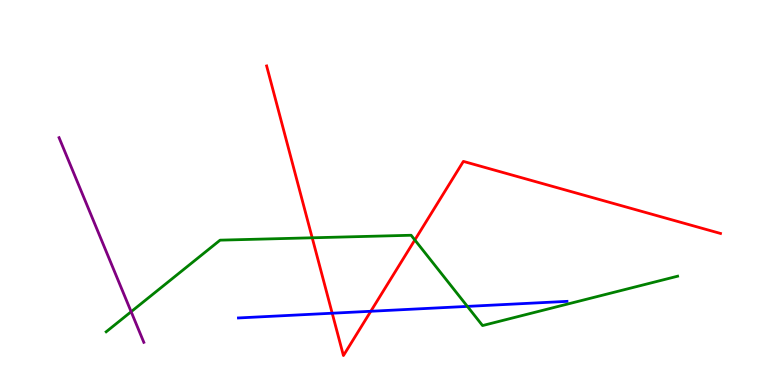[{'lines': ['blue', 'red'], 'intersections': [{'x': 4.29, 'y': 1.86}, {'x': 4.78, 'y': 1.92}]}, {'lines': ['green', 'red'], 'intersections': [{'x': 4.03, 'y': 3.82}, {'x': 5.35, 'y': 3.77}]}, {'lines': ['purple', 'red'], 'intersections': []}, {'lines': ['blue', 'green'], 'intersections': [{'x': 6.03, 'y': 2.04}]}, {'lines': ['blue', 'purple'], 'intersections': []}, {'lines': ['green', 'purple'], 'intersections': [{'x': 1.69, 'y': 1.9}]}]